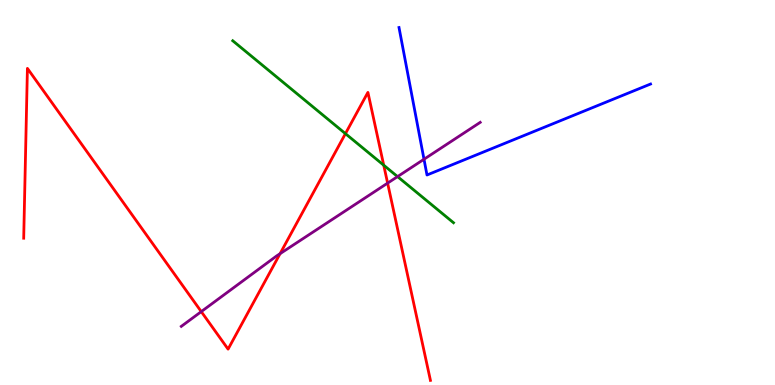[{'lines': ['blue', 'red'], 'intersections': []}, {'lines': ['green', 'red'], 'intersections': [{'x': 4.46, 'y': 6.53}, {'x': 4.95, 'y': 5.71}]}, {'lines': ['purple', 'red'], 'intersections': [{'x': 2.6, 'y': 1.91}, {'x': 3.61, 'y': 3.41}, {'x': 5.0, 'y': 5.24}]}, {'lines': ['blue', 'green'], 'intersections': []}, {'lines': ['blue', 'purple'], 'intersections': [{'x': 5.47, 'y': 5.86}]}, {'lines': ['green', 'purple'], 'intersections': [{'x': 5.13, 'y': 5.41}]}]